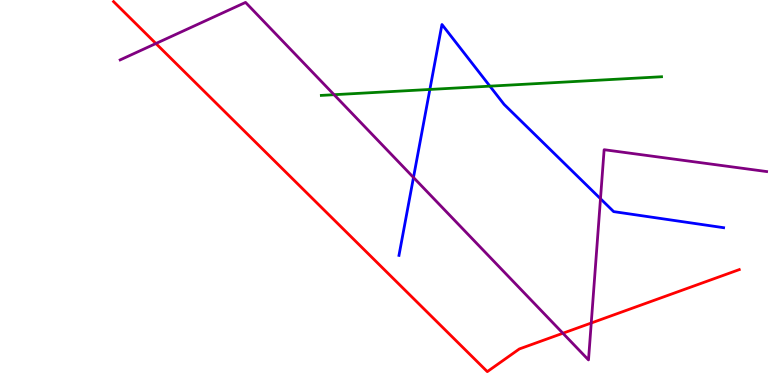[{'lines': ['blue', 'red'], 'intersections': []}, {'lines': ['green', 'red'], 'intersections': []}, {'lines': ['purple', 'red'], 'intersections': [{'x': 2.01, 'y': 8.87}, {'x': 7.26, 'y': 1.34}, {'x': 7.63, 'y': 1.61}]}, {'lines': ['blue', 'green'], 'intersections': [{'x': 5.55, 'y': 7.68}, {'x': 6.32, 'y': 7.76}]}, {'lines': ['blue', 'purple'], 'intersections': [{'x': 5.34, 'y': 5.39}, {'x': 7.75, 'y': 4.84}]}, {'lines': ['green', 'purple'], 'intersections': [{'x': 4.31, 'y': 7.54}]}]